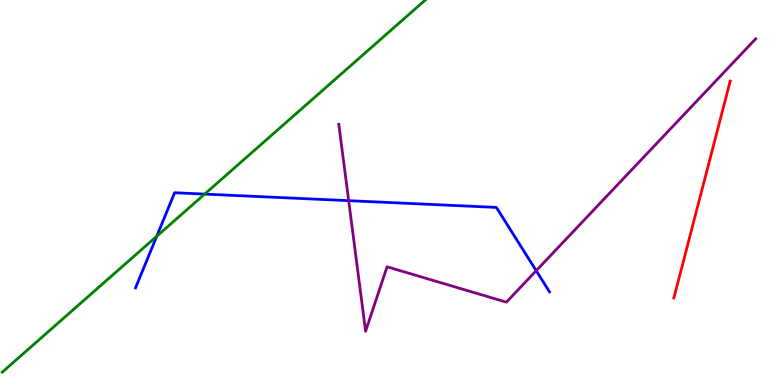[{'lines': ['blue', 'red'], 'intersections': []}, {'lines': ['green', 'red'], 'intersections': []}, {'lines': ['purple', 'red'], 'intersections': []}, {'lines': ['blue', 'green'], 'intersections': [{'x': 2.02, 'y': 3.86}, {'x': 2.64, 'y': 4.96}]}, {'lines': ['blue', 'purple'], 'intersections': [{'x': 4.5, 'y': 4.79}, {'x': 6.92, 'y': 2.97}]}, {'lines': ['green', 'purple'], 'intersections': []}]